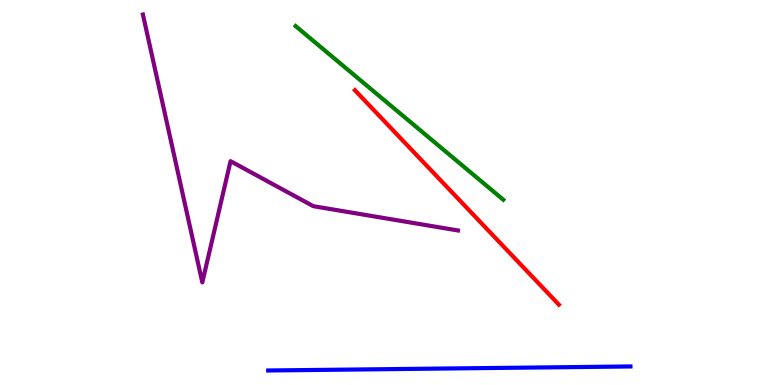[{'lines': ['blue', 'red'], 'intersections': []}, {'lines': ['green', 'red'], 'intersections': []}, {'lines': ['purple', 'red'], 'intersections': []}, {'lines': ['blue', 'green'], 'intersections': []}, {'lines': ['blue', 'purple'], 'intersections': []}, {'lines': ['green', 'purple'], 'intersections': []}]